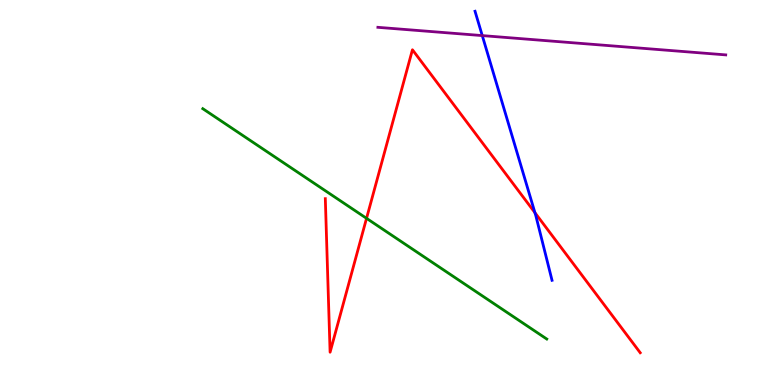[{'lines': ['blue', 'red'], 'intersections': [{'x': 6.9, 'y': 4.48}]}, {'lines': ['green', 'red'], 'intersections': [{'x': 4.73, 'y': 4.33}]}, {'lines': ['purple', 'red'], 'intersections': []}, {'lines': ['blue', 'green'], 'intersections': []}, {'lines': ['blue', 'purple'], 'intersections': [{'x': 6.22, 'y': 9.08}]}, {'lines': ['green', 'purple'], 'intersections': []}]